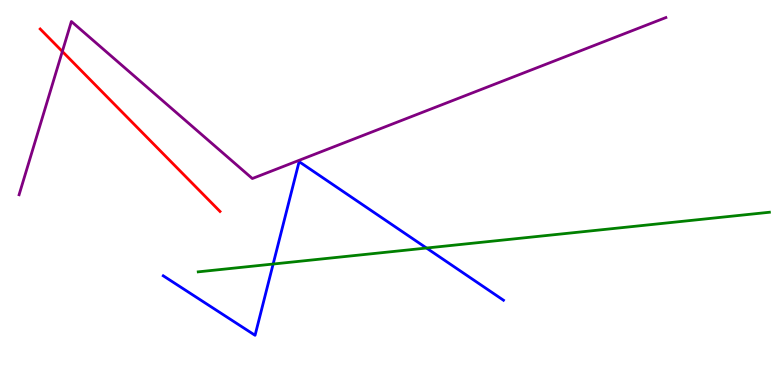[{'lines': ['blue', 'red'], 'intersections': []}, {'lines': ['green', 'red'], 'intersections': []}, {'lines': ['purple', 'red'], 'intersections': [{'x': 0.804, 'y': 8.66}]}, {'lines': ['blue', 'green'], 'intersections': [{'x': 3.52, 'y': 3.14}, {'x': 5.5, 'y': 3.56}]}, {'lines': ['blue', 'purple'], 'intersections': []}, {'lines': ['green', 'purple'], 'intersections': []}]